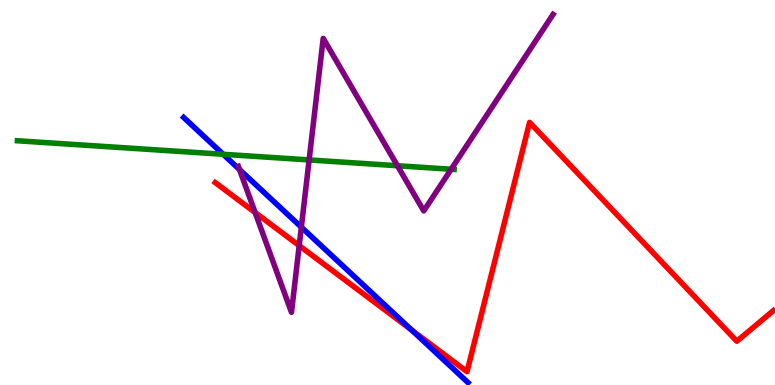[{'lines': ['blue', 'red'], 'intersections': [{'x': 5.31, 'y': 1.42}]}, {'lines': ['green', 'red'], 'intersections': []}, {'lines': ['purple', 'red'], 'intersections': [{'x': 3.29, 'y': 4.48}, {'x': 3.86, 'y': 3.62}]}, {'lines': ['blue', 'green'], 'intersections': [{'x': 2.88, 'y': 5.99}]}, {'lines': ['blue', 'purple'], 'intersections': [{'x': 3.09, 'y': 5.6}, {'x': 3.89, 'y': 4.1}]}, {'lines': ['green', 'purple'], 'intersections': [{'x': 3.99, 'y': 5.85}, {'x': 5.13, 'y': 5.7}, {'x': 5.82, 'y': 5.6}]}]